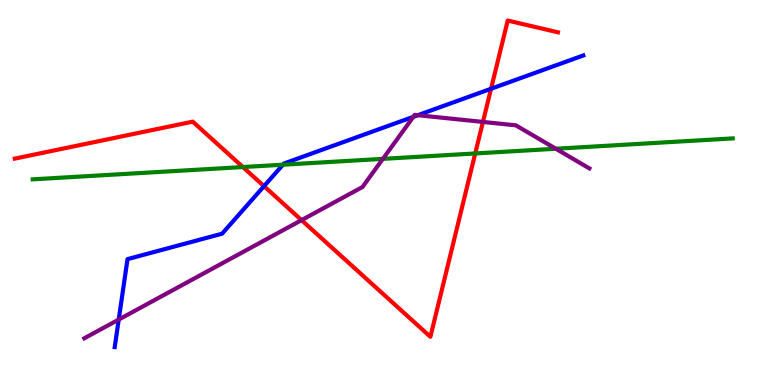[{'lines': ['blue', 'red'], 'intersections': [{'x': 3.41, 'y': 5.16}, {'x': 6.34, 'y': 7.69}]}, {'lines': ['green', 'red'], 'intersections': [{'x': 3.13, 'y': 5.66}, {'x': 6.13, 'y': 6.01}]}, {'lines': ['purple', 'red'], 'intersections': [{'x': 3.89, 'y': 4.28}, {'x': 6.23, 'y': 6.83}]}, {'lines': ['blue', 'green'], 'intersections': [{'x': 3.65, 'y': 5.72}]}, {'lines': ['blue', 'purple'], 'intersections': [{'x': 1.53, 'y': 1.7}, {'x': 5.33, 'y': 6.97}, {'x': 5.39, 'y': 7.01}]}, {'lines': ['green', 'purple'], 'intersections': [{'x': 4.94, 'y': 5.87}, {'x': 7.17, 'y': 6.14}]}]